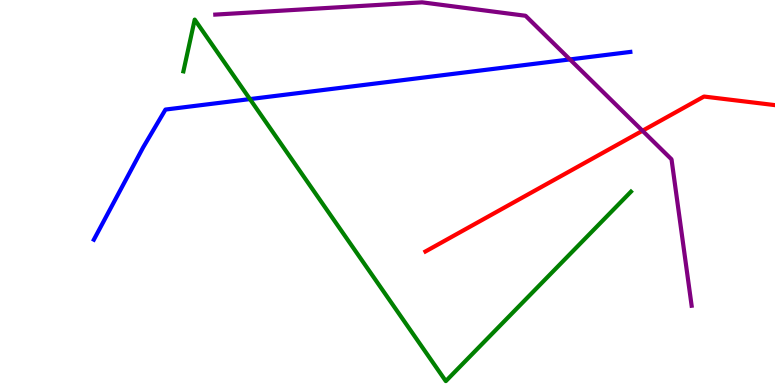[{'lines': ['blue', 'red'], 'intersections': []}, {'lines': ['green', 'red'], 'intersections': []}, {'lines': ['purple', 'red'], 'intersections': [{'x': 8.29, 'y': 6.6}]}, {'lines': ['blue', 'green'], 'intersections': [{'x': 3.22, 'y': 7.43}]}, {'lines': ['blue', 'purple'], 'intersections': [{'x': 7.35, 'y': 8.46}]}, {'lines': ['green', 'purple'], 'intersections': []}]